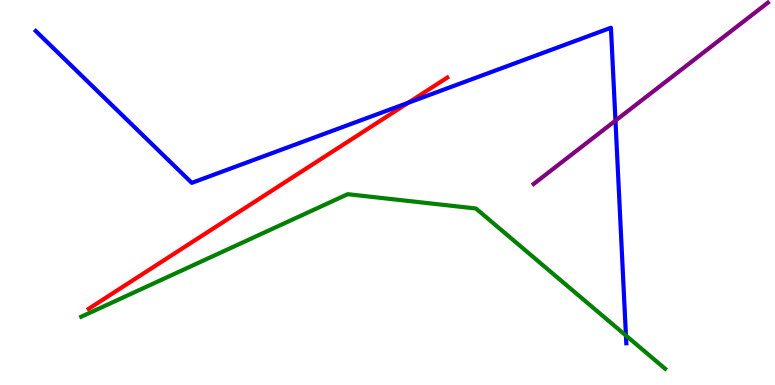[{'lines': ['blue', 'red'], 'intersections': [{'x': 5.27, 'y': 7.33}]}, {'lines': ['green', 'red'], 'intersections': []}, {'lines': ['purple', 'red'], 'intersections': []}, {'lines': ['blue', 'green'], 'intersections': [{'x': 8.08, 'y': 1.28}]}, {'lines': ['blue', 'purple'], 'intersections': [{'x': 7.94, 'y': 6.87}]}, {'lines': ['green', 'purple'], 'intersections': []}]